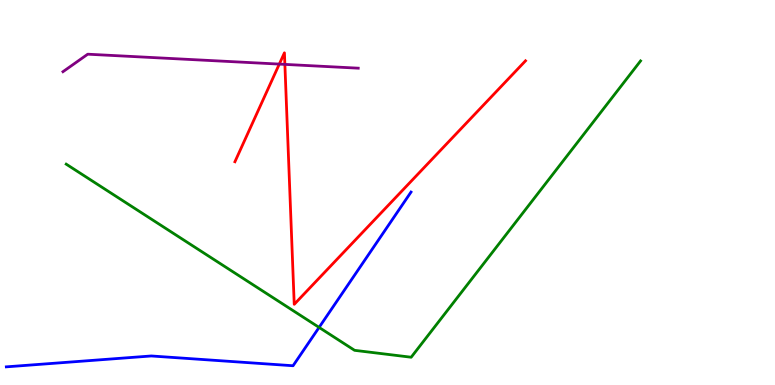[{'lines': ['blue', 'red'], 'intersections': []}, {'lines': ['green', 'red'], 'intersections': []}, {'lines': ['purple', 'red'], 'intersections': [{'x': 3.6, 'y': 8.34}, {'x': 3.68, 'y': 8.33}]}, {'lines': ['blue', 'green'], 'intersections': [{'x': 4.12, 'y': 1.5}]}, {'lines': ['blue', 'purple'], 'intersections': []}, {'lines': ['green', 'purple'], 'intersections': []}]